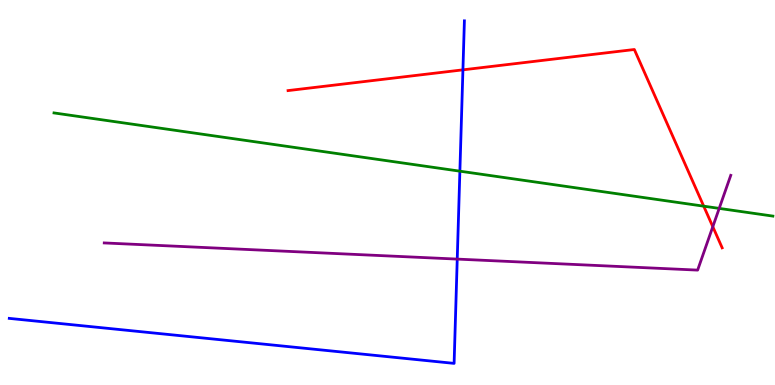[{'lines': ['blue', 'red'], 'intersections': [{'x': 5.97, 'y': 8.19}]}, {'lines': ['green', 'red'], 'intersections': [{'x': 9.08, 'y': 4.64}]}, {'lines': ['purple', 'red'], 'intersections': [{'x': 9.2, 'y': 4.11}]}, {'lines': ['blue', 'green'], 'intersections': [{'x': 5.93, 'y': 5.55}]}, {'lines': ['blue', 'purple'], 'intersections': [{'x': 5.9, 'y': 3.27}]}, {'lines': ['green', 'purple'], 'intersections': [{'x': 9.28, 'y': 4.59}]}]